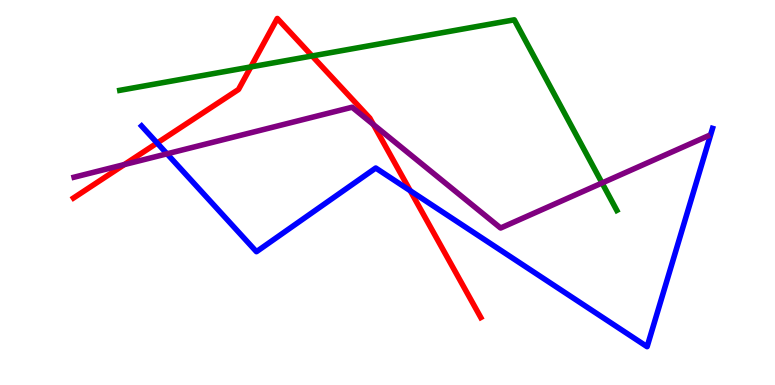[{'lines': ['blue', 'red'], 'intersections': [{'x': 2.03, 'y': 6.29}, {'x': 5.29, 'y': 5.05}]}, {'lines': ['green', 'red'], 'intersections': [{'x': 3.24, 'y': 8.26}, {'x': 4.03, 'y': 8.55}]}, {'lines': ['purple', 'red'], 'intersections': [{'x': 1.6, 'y': 5.73}, {'x': 4.82, 'y': 6.76}]}, {'lines': ['blue', 'green'], 'intersections': []}, {'lines': ['blue', 'purple'], 'intersections': [{'x': 2.16, 'y': 6.0}]}, {'lines': ['green', 'purple'], 'intersections': [{'x': 7.77, 'y': 5.25}]}]